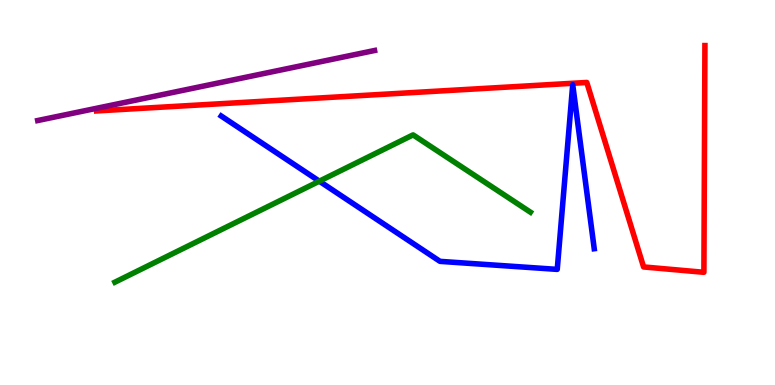[{'lines': ['blue', 'red'], 'intersections': []}, {'lines': ['green', 'red'], 'intersections': []}, {'lines': ['purple', 'red'], 'intersections': []}, {'lines': ['blue', 'green'], 'intersections': [{'x': 4.12, 'y': 5.29}]}, {'lines': ['blue', 'purple'], 'intersections': []}, {'lines': ['green', 'purple'], 'intersections': []}]